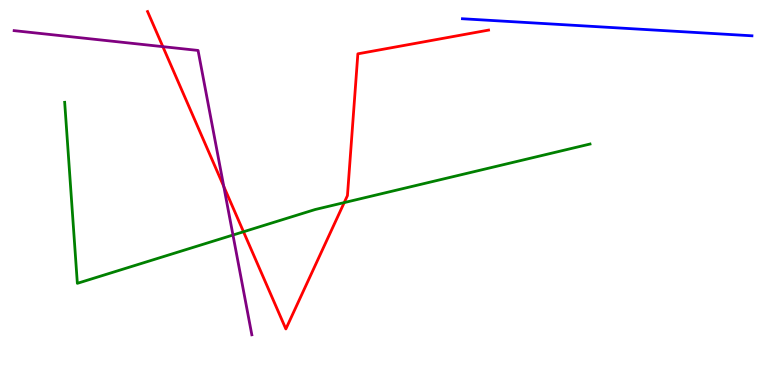[{'lines': ['blue', 'red'], 'intersections': []}, {'lines': ['green', 'red'], 'intersections': [{'x': 3.14, 'y': 3.98}, {'x': 4.44, 'y': 4.74}]}, {'lines': ['purple', 'red'], 'intersections': [{'x': 2.1, 'y': 8.79}, {'x': 2.89, 'y': 5.16}]}, {'lines': ['blue', 'green'], 'intersections': []}, {'lines': ['blue', 'purple'], 'intersections': []}, {'lines': ['green', 'purple'], 'intersections': [{'x': 3.01, 'y': 3.9}]}]